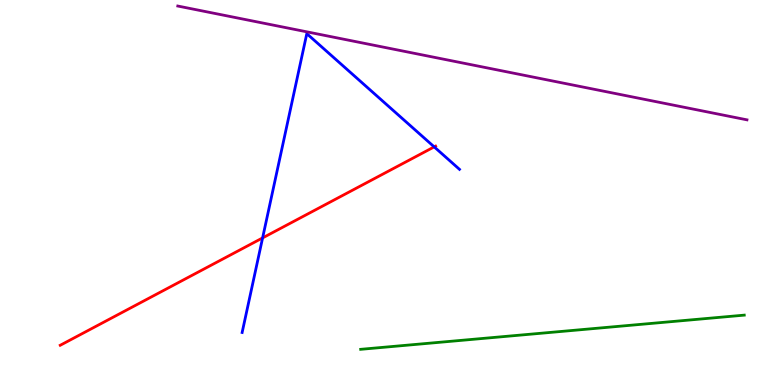[{'lines': ['blue', 'red'], 'intersections': [{'x': 3.39, 'y': 3.82}, {'x': 5.6, 'y': 6.19}]}, {'lines': ['green', 'red'], 'intersections': []}, {'lines': ['purple', 'red'], 'intersections': []}, {'lines': ['blue', 'green'], 'intersections': []}, {'lines': ['blue', 'purple'], 'intersections': []}, {'lines': ['green', 'purple'], 'intersections': []}]